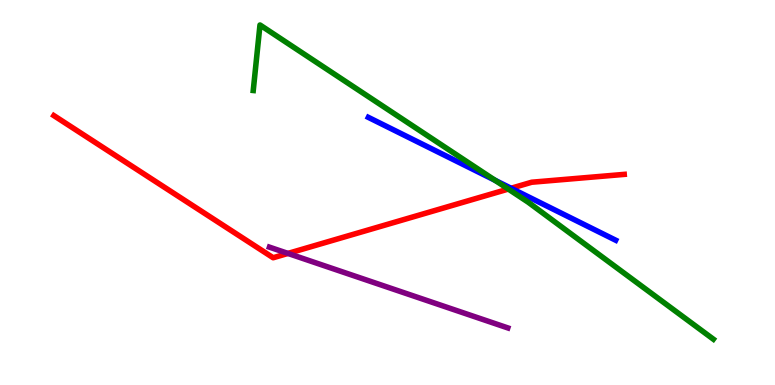[{'lines': ['blue', 'red'], 'intersections': [{'x': 6.59, 'y': 5.11}]}, {'lines': ['green', 'red'], 'intersections': [{'x': 6.56, 'y': 5.09}]}, {'lines': ['purple', 'red'], 'intersections': [{'x': 3.72, 'y': 3.42}]}, {'lines': ['blue', 'green'], 'intersections': [{'x': 6.39, 'y': 5.32}]}, {'lines': ['blue', 'purple'], 'intersections': []}, {'lines': ['green', 'purple'], 'intersections': []}]